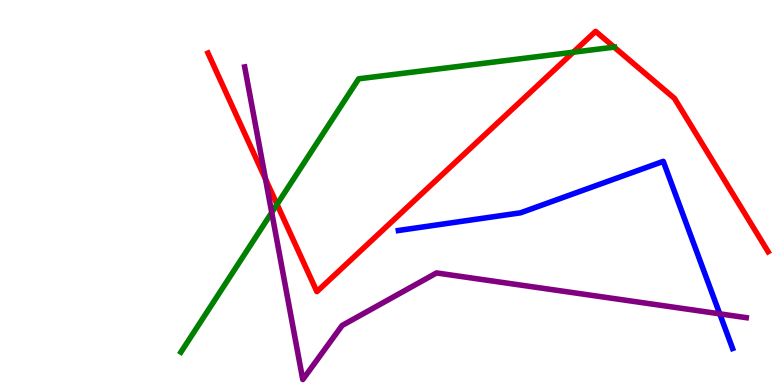[{'lines': ['blue', 'red'], 'intersections': []}, {'lines': ['green', 'red'], 'intersections': [{'x': 3.57, 'y': 4.69}, {'x': 7.4, 'y': 8.64}, {'x': 7.92, 'y': 8.78}]}, {'lines': ['purple', 'red'], 'intersections': [{'x': 3.43, 'y': 5.35}]}, {'lines': ['blue', 'green'], 'intersections': []}, {'lines': ['blue', 'purple'], 'intersections': [{'x': 9.29, 'y': 1.85}]}, {'lines': ['green', 'purple'], 'intersections': [{'x': 3.51, 'y': 4.48}]}]